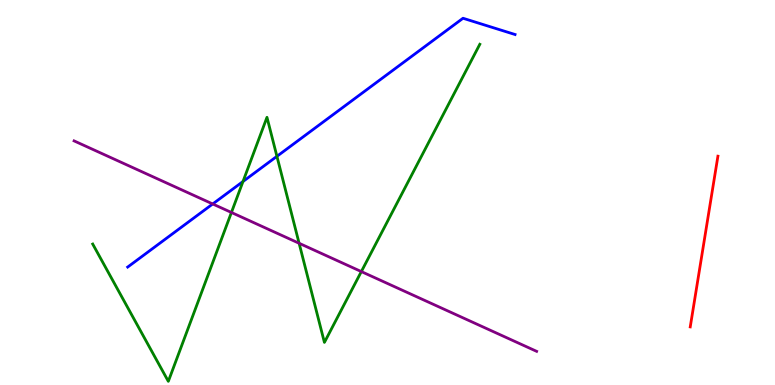[{'lines': ['blue', 'red'], 'intersections': []}, {'lines': ['green', 'red'], 'intersections': []}, {'lines': ['purple', 'red'], 'intersections': []}, {'lines': ['blue', 'green'], 'intersections': [{'x': 3.14, 'y': 5.29}, {'x': 3.57, 'y': 5.94}]}, {'lines': ['blue', 'purple'], 'intersections': [{'x': 2.74, 'y': 4.7}]}, {'lines': ['green', 'purple'], 'intersections': [{'x': 2.99, 'y': 4.48}, {'x': 3.86, 'y': 3.68}, {'x': 4.66, 'y': 2.95}]}]